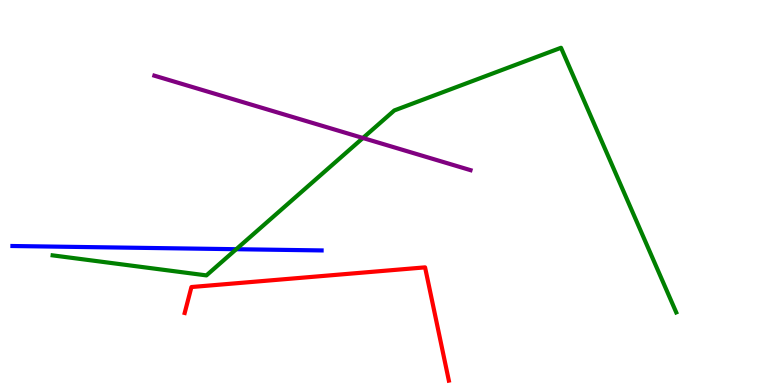[{'lines': ['blue', 'red'], 'intersections': []}, {'lines': ['green', 'red'], 'intersections': []}, {'lines': ['purple', 'red'], 'intersections': []}, {'lines': ['blue', 'green'], 'intersections': [{'x': 3.05, 'y': 3.53}]}, {'lines': ['blue', 'purple'], 'intersections': []}, {'lines': ['green', 'purple'], 'intersections': [{'x': 4.68, 'y': 6.42}]}]